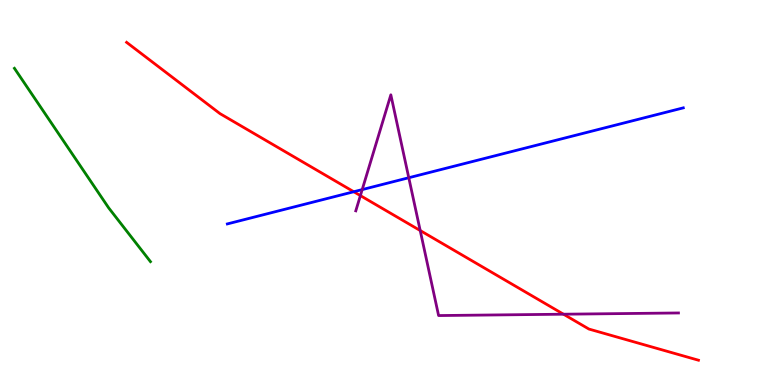[{'lines': ['blue', 'red'], 'intersections': [{'x': 4.56, 'y': 5.02}]}, {'lines': ['green', 'red'], 'intersections': []}, {'lines': ['purple', 'red'], 'intersections': [{'x': 4.65, 'y': 4.92}, {'x': 5.42, 'y': 4.01}, {'x': 7.27, 'y': 1.84}]}, {'lines': ['blue', 'green'], 'intersections': []}, {'lines': ['blue', 'purple'], 'intersections': [{'x': 4.67, 'y': 5.08}, {'x': 5.27, 'y': 5.38}]}, {'lines': ['green', 'purple'], 'intersections': []}]